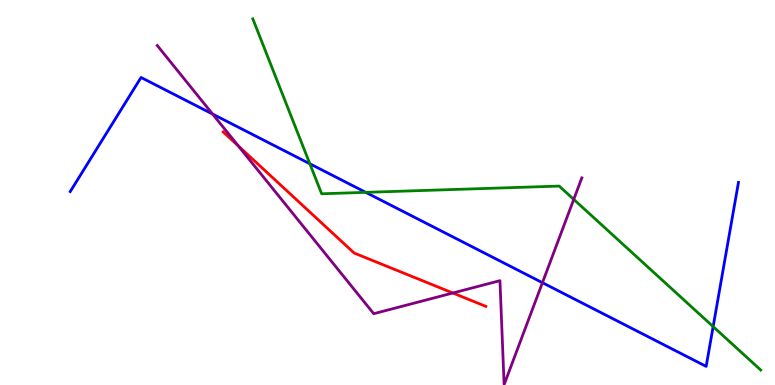[{'lines': ['blue', 'red'], 'intersections': []}, {'lines': ['green', 'red'], 'intersections': []}, {'lines': ['purple', 'red'], 'intersections': [{'x': 3.07, 'y': 6.21}, {'x': 5.84, 'y': 2.39}]}, {'lines': ['blue', 'green'], 'intersections': [{'x': 4.0, 'y': 5.75}, {'x': 4.72, 'y': 5.0}, {'x': 9.2, 'y': 1.52}]}, {'lines': ['blue', 'purple'], 'intersections': [{'x': 2.74, 'y': 7.04}, {'x': 7.0, 'y': 2.66}]}, {'lines': ['green', 'purple'], 'intersections': [{'x': 7.4, 'y': 4.82}]}]